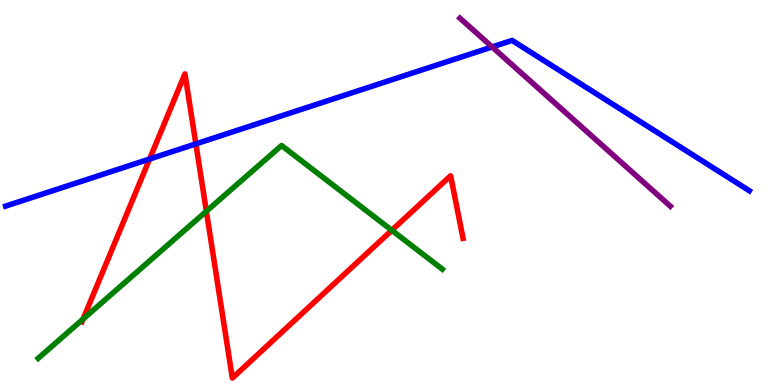[{'lines': ['blue', 'red'], 'intersections': [{'x': 1.93, 'y': 5.87}, {'x': 2.53, 'y': 6.26}]}, {'lines': ['green', 'red'], 'intersections': [{'x': 1.07, 'y': 1.71}, {'x': 2.66, 'y': 4.51}, {'x': 5.06, 'y': 4.02}]}, {'lines': ['purple', 'red'], 'intersections': []}, {'lines': ['blue', 'green'], 'intersections': []}, {'lines': ['blue', 'purple'], 'intersections': [{'x': 6.35, 'y': 8.78}]}, {'lines': ['green', 'purple'], 'intersections': []}]